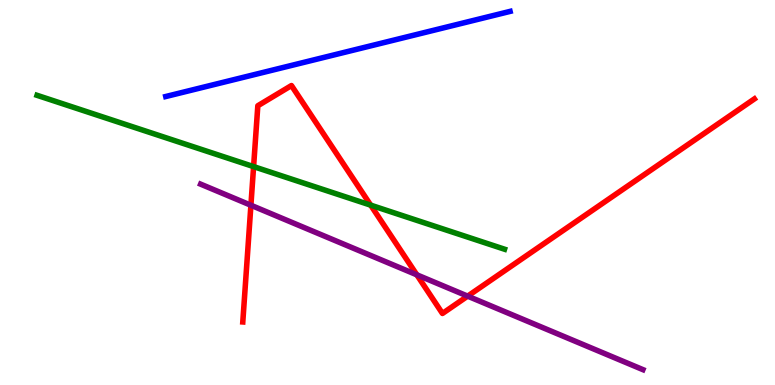[{'lines': ['blue', 'red'], 'intersections': []}, {'lines': ['green', 'red'], 'intersections': [{'x': 3.27, 'y': 5.67}, {'x': 4.78, 'y': 4.67}]}, {'lines': ['purple', 'red'], 'intersections': [{'x': 3.24, 'y': 4.67}, {'x': 5.38, 'y': 2.86}, {'x': 6.03, 'y': 2.31}]}, {'lines': ['blue', 'green'], 'intersections': []}, {'lines': ['blue', 'purple'], 'intersections': []}, {'lines': ['green', 'purple'], 'intersections': []}]